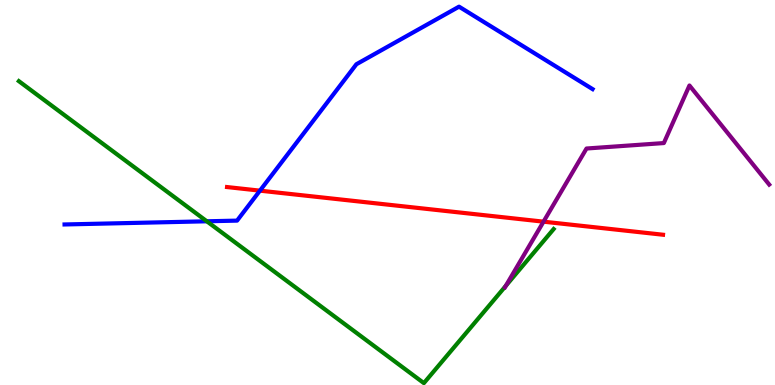[{'lines': ['blue', 'red'], 'intersections': [{'x': 3.35, 'y': 5.05}]}, {'lines': ['green', 'red'], 'intersections': []}, {'lines': ['purple', 'red'], 'intersections': [{'x': 7.01, 'y': 4.24}]}, {'lines': ['blue', 'green'], 'intersections': [{'x': 2.67, 'y': 4.25}]}, {'lines': ['blue', 'purple'], 'intersections': []}, {'lines': ['green', 'purple'], 'intersections': [{'x': 6.53, 'y': 2.57}]}]